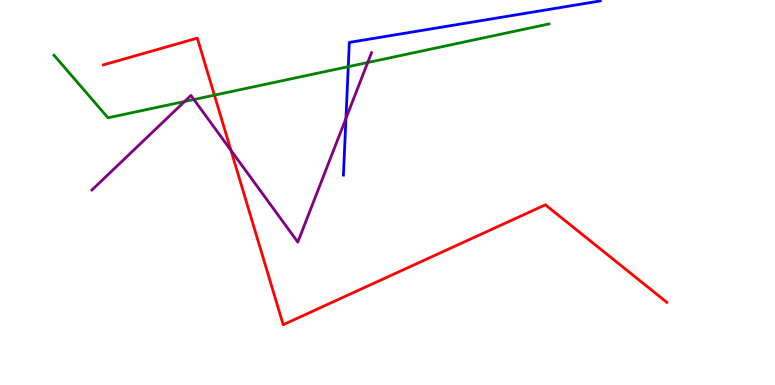[{'lines': ['blue', 'red'], 'intersections': []}, {'lines': ['green', 'red'], 'intersections': [{'x': 2.77, 'y': 7.53}]}, {'lines': ['purple', 'red'], 'intersections': [{'x': 2.98, 'y': 6.09}]}, {'lines': ['blue', 'green'], 'intersections': [{'x': 4.49, 'y': 8.27}]}, {'lines': ['blue', 'purple'], 'intersections': [{'x': 4.46, 'y': 6.92}]}, {'lines': ['green', 'purple'], 'intersections': [{'x': 2.38, 'y': 7.36}, {'x': 2.5, 'y': 7.42}, {'x': 4.74, 'y': 8.38}]}]